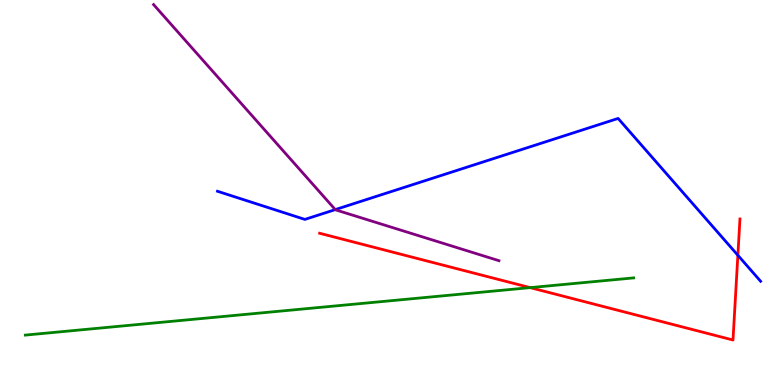[{'lines': ['blue', 'red'], 'intersections': [{'x': 9.52, 'y': 3.37}]}, {'lines': ['green', 'red'], 'intersections': [{'x': 6.84, 'y': 2.53}]}, {'lines': ['purple', 'red'], 'intersections': []}, {'lines': ['blue', 'green'], 'intersections': []}, {'lines': ['blue', 'purple'], 'intersections': [{'x': 4.33, 'y': 4.56}]}, {'lines': ['green', 'purple'], 'intersections': []}]